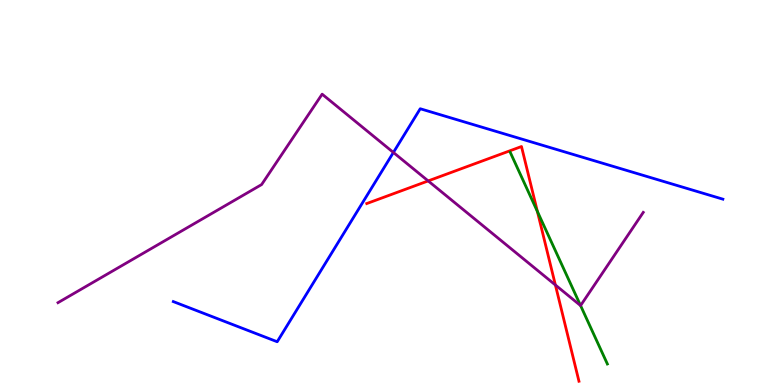[{'lines': ['blue', 'red'], 'intersections': []}, {'lines': ['green', 'red'], 'intersections': [{'x': 6.93, 'y': 4.51}]}, {'lines': ['purple', 'red'], 'intersections': [{'x': 5.52, 'y': 5.3}, {'x': 7.17, 'y': 2.6}]}, {'lines': ['blue', 'green'], 'intersections': []}, {'lines': ['blue', 'purple'], 'intersections': [{'x': 5.08, 'y': 6.04}]}, {'lines': ['green', 'purple'], 'intersections': [{'x': 7.49, 'y': 2.06}]}]